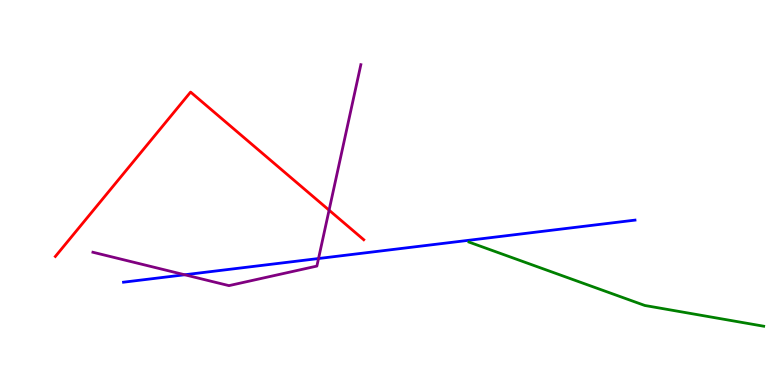[{'lines': ['blue', 'red'], 'intersections': []}, {'lines': ['green', 'red'], 'intersections': []}, {'lines': ['purple', 'red'], 'intersections': [{'x': 4.25, 'y': 4.54}]}, {'lines': ['blue', 'green'], 'intersections': []}, {'lines': ['blue', 'purple'], 'intersections': [{'x': 2.38, 'y': 2.86}, {'x': 4.11, 'y': 3.29}]}, {'lines': ['green', 'purple'], 'intersections': []}]